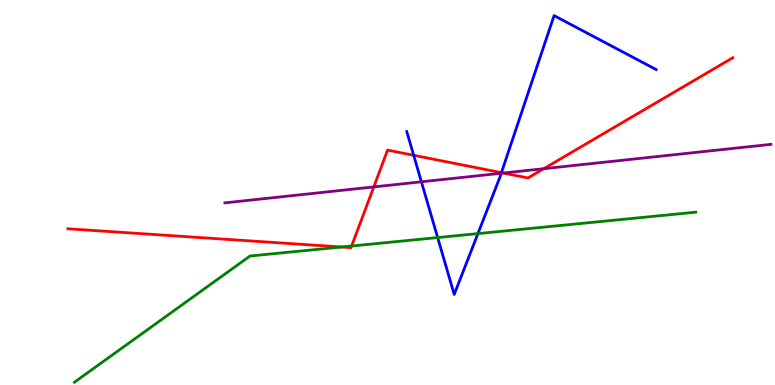[{'lines': ['blue', 'red'], 'intersections': [{'x': 5.34, 'y': 5.97}, {'x': 6.47, 'y': 5.52}]}, {'lines': ['green', 'red'], 'intersections': [{'x': 4.41, 'y': 3.58}, {'x': 4.54, 'y': 3.61}]}, {'lines': ['purple', 'red'], 'intersections': [{'x': 4.82, 'y': 5.15}, {'x': 6.49, 'y': 5.51}, {'x': 7.02, 'y': 5.62}]}, {'lines': ['blue', 'green'], 'intersections': [{'x': 5.65, 'y': 3.83}, {'x': 6.17, 'y': 3.93}]}, {'lines': ['blue', 'purple'], 'intersections': [{'x': 5.44, 'y': 5.28}, {'x': 6.47, 'y': 5.5}]}, {'lines': ['green', 'purple'], 'intersections': []}]